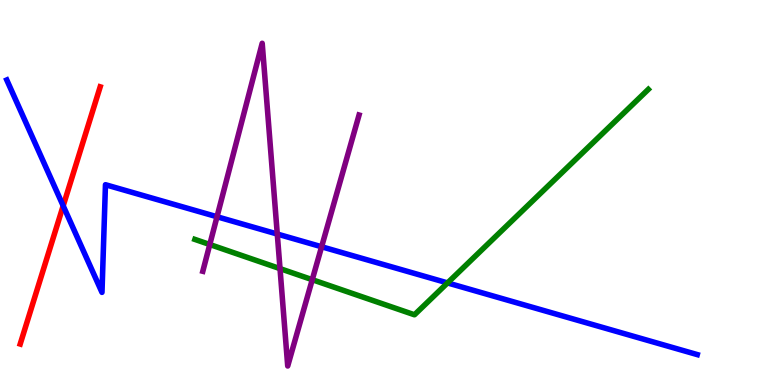[{'lines': ['blue', 'red'], 'intersections': [{'x': 0.815, 'y': 4.65}]}, {'lines': ['green', 'red'], 'intersections': []}, {'lines': ['purple', 'red'], 'intersections': []}, {'lines': ['blue', 'green'], 'intersections': [{'x': 5.77, 'y': 2.65}]}, {'lines': ['blue', 'purple'], 'intersections': [{'x': 2.8, 'y': 4.37}, {'x': 3.58, 'y': 3.92}, {'x': 4.15, 'y': 3.59}]}, {'lines': ['green', 'purple'], 'intersections': [{'x': 2.71, 'y': 3.65}, {'x': 3.61, 'y': 3.02}, {'x': 4.03, 'y': 2.74}]}]